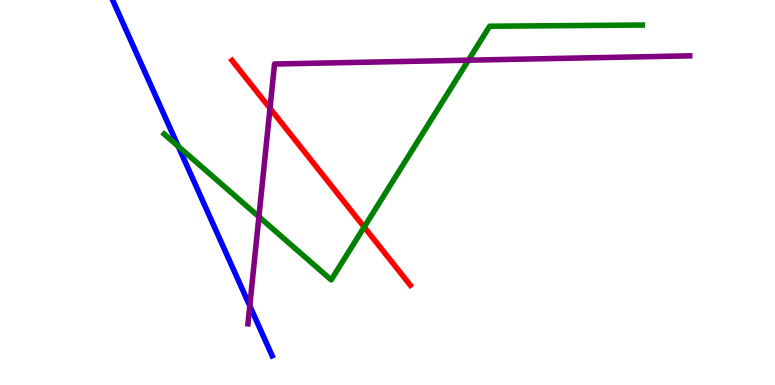[{'lines': ['blue', 'red'], 'intersections': []}, {'lines': ['green', 'red'], 'intersections': [{'x': 4.7, 'y': 4.1}]}, {'lines': ['purple', 'red'], 'intersections': [{'x': 3.48, 'y': 7.19}]}, {'lines': ['blue', 'green'], 'intersections': [{'x': 2.3, 'y': 6.2}]}, {'lines': ['blue', 'purple'], 'intersections': [{'x': 3.22, 'y': 2.06}]}, {'lines': ['green', 'purple'], 'intersections': [{'x': 3.34, 'y': 4.37}, {'x': 6.04, 'y': 8.44}]}]